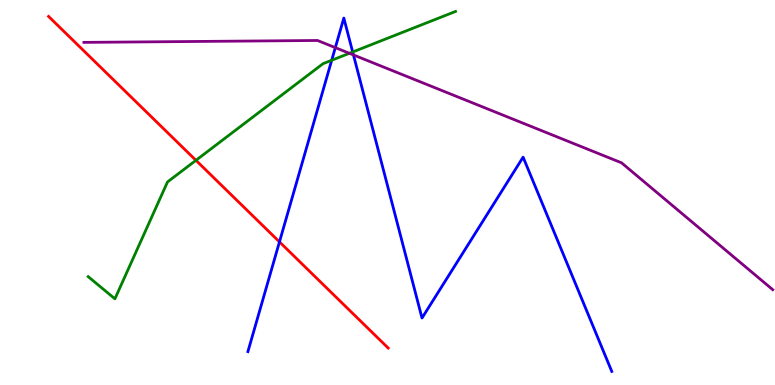[{'lines': ['blue', 'red'], 'intersections': [{'x': 3.61, 'y': 3.72}]}, {'lines': ['green', 'red'], 'intersections': [{'x': 2.53, 'y': 5.84}]}, {'lines': ['purple', 'red'], 'intersections': []}, {'lines': ['blue', 'green'], 'intersections': [{'x': 4.28, 'y': 8.43}, {'x': 4.55, 'y': 8.65}]}, {'lines': ['blue', 'purple'], 'intersections': [{'x': 4.33, 'y': 8.76}, {'x': 4.56, 'y': 8.57}]}, {'lines': ['green', 'purple'], 'intersections': [{'x': 4.51, 'y': 8.62}]}]